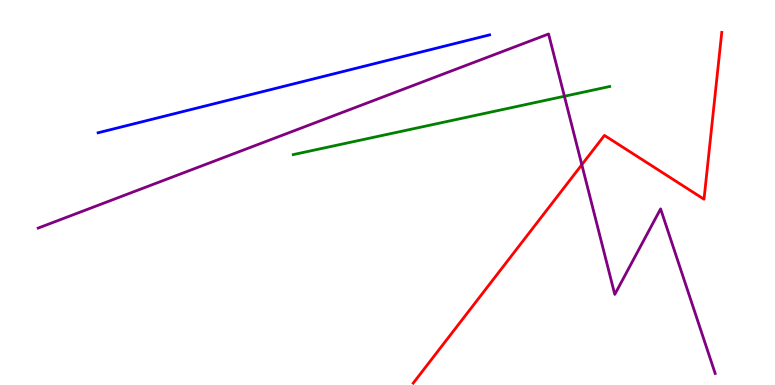[{'lines': ['blue', 'red'], 'intersections': []}, {'lines': ['green', 'red'], 'intersections': []}, {'lines': ['purple', 'red'], 'intersections': [{'x': 7.51, 'y': 5.72}]}, {'lines': ['blue', 'green'], 'intersections': []}, {'lines': ['blue', 'purple'], 'intersections': []}, {'lines': ['green', 'purple'], 'intersections': [{'x': 7.28, 'y': 7.5}]}]